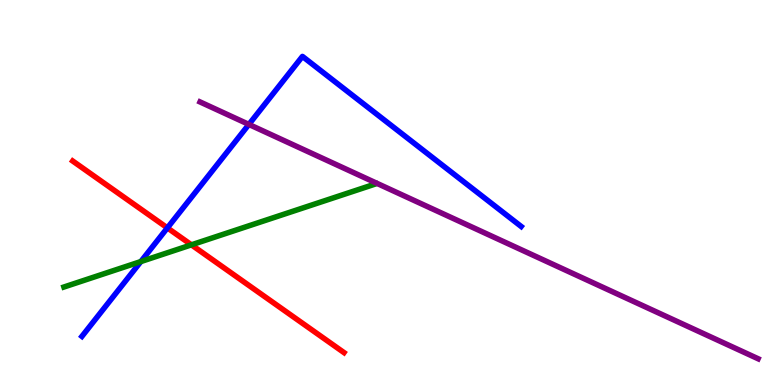[{'lines': ['blue', 'red'], 'intersections': [{'x': 2.16, 'y': 4.08}]}, {'lines': ['green', 'red'], 'intersections': [{'x': 2.47, 'y': 3.64}]}, {'lines': ['purple', 'red'], 'intersections': []}, {'lines': ['blue', 'green'], 'intersections': [{'x': 1.82, 'y': 3.21}]}, {'lines': ['blue', 'purple'], 'intersections': [{'x': 3.21, 'y': 6.77}]}, {'lines': ['green', 'purple'], 'intersections': []}]